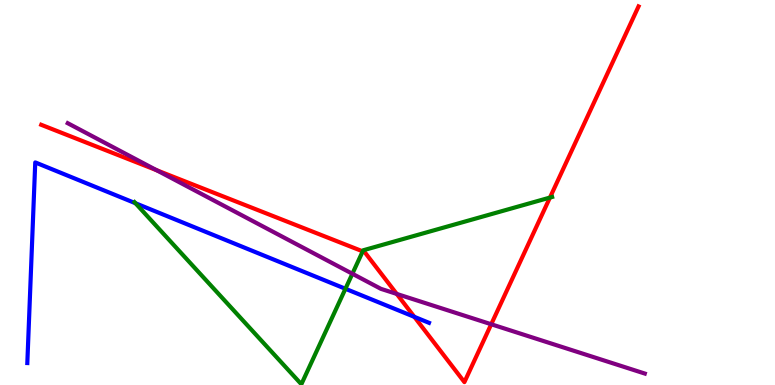[{'lines': ['blue', 'red'], 'intersections': [{'x': 5.35, 'y': 1.77}]}, {'lines': ['green', 'red'], 'intersections': [{'x': 4.68, 'y': 3.47}, {'x': 7.1, 'y': 4.87}]}, {'lines': ['purple', 'red'], 'intersections': [{'x': 2.02, 'y': 5.58}, {'x': 5.12, 'y': 2.37}, {'x': 6.34, 'y': 1.58}]}, {'lines': ['blue', 'green'], 'intersections': [{'x': 1.75, 'y': 4.72}, {'x': 4.46, 'y': 2.5}]}, {'lines': ['blue', 'purple'], 'intersections': []}, {'lines': ['green', 'purple'], 'intersections': [{'x': 4.55, 'y': 2.89}]}]